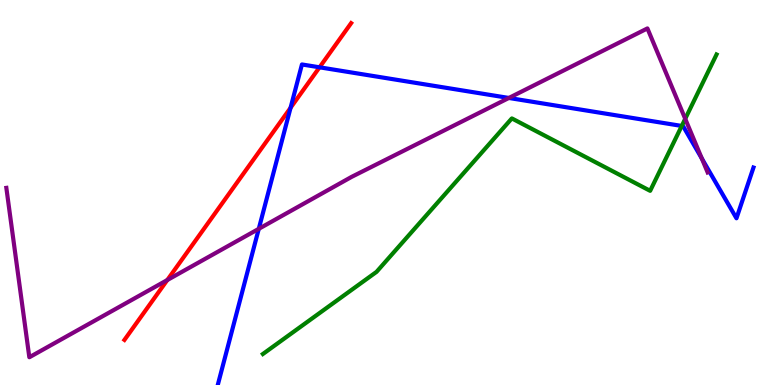[{'lines': ['blue', 'red'], 'intersections': [{'x': 3.75, 'y': 7.2}, {'x': 4.12, 'y': 8.25}]}, {'lines': ['green', 'red'], 'intersections': []}, {'lines': ['purple', 'red'], 'intersections': [{'x': 2.16, 'y': 2.73}]}, {'lines': ['blue', 'green'], 'intersections': [{'x': 8.8, 'y': 6.73}]}, {'lines': ['blue', 'purple'], 'intersections': [{'x': 3.34, 'y': 4.06}, {'x': 6.57, 'y': 7.46}, {'x': 9.06, 'y': 5.88}]}, {'lines': ['green', 'purple'], 'intersections': [{'x': 8.84, 'y': 6.91}]}]